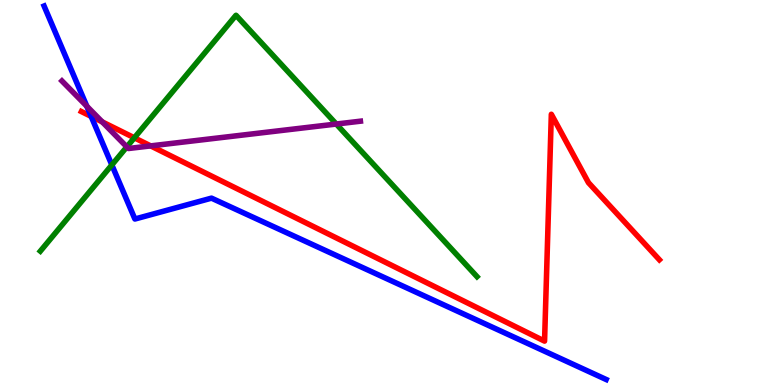[{'lines': ['blue', 'red'], 'intersections': [{'x': 1.18, 'y': 6.98}]}, {'lines': ['green', 'red'], 'intersections': [{'x': 1.73, 'y': 6.42}]}, {'lines': ['purple', 'red'], 'intersections': [{'x': 1.32, 'y': 6.83}, {'x': 1.94, 'y': 6.21}]}, {'lines': ['blue', 'green'], 'intersections': [{'x': 1.44, 'y': 5.72}]}, {'lines': ['blue', 'purple'], 'intersections': [{'x': 1.12, 'y': 7.24}]}, {'lines': ['green', 'purple'], 'intersections': [{'x': 1.64, 'y': 6.18}, {'x': 4.34, 'y': 6.78}]}]